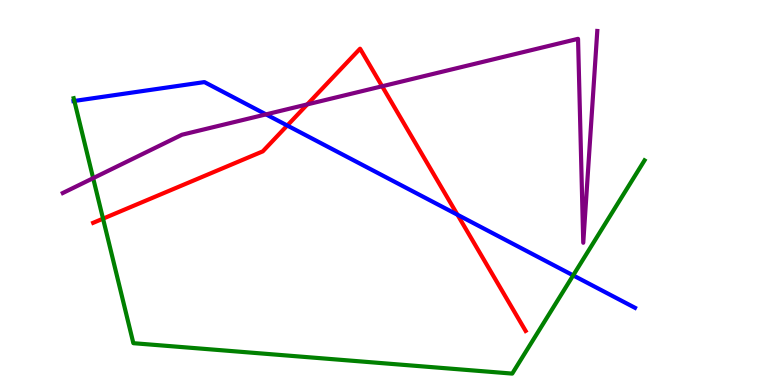[{'lines': ['blue', 'red'], 'intersections': [{'x': 3.71, 'y': 6.74}, {'x': 5.9, 'y': 4.42}]}, {'lines': ['green', 'red'], 'intersections': [{'x': 1.33, 'y': 4.32}]}, {'lines': ['purple', 'red'], 'intersections': [{'x': 3.97, 'y': 7.29}, {'x': 4.93, 'y': 7.76}]}, {'lines': ['blue', 'green'], 'intersections': [{'x': 0.959, 'y': 7.38}, {'x': 7.4, 'y': 2.85}]}, {'lines': ['blue', 'purple'], 'intersections': [{'x': 3.43, 'y': 7.03}]}, {'lines': ['green', 'purple'], 'intersections': [{'x': 1.2, 'y': 5.37}]}]